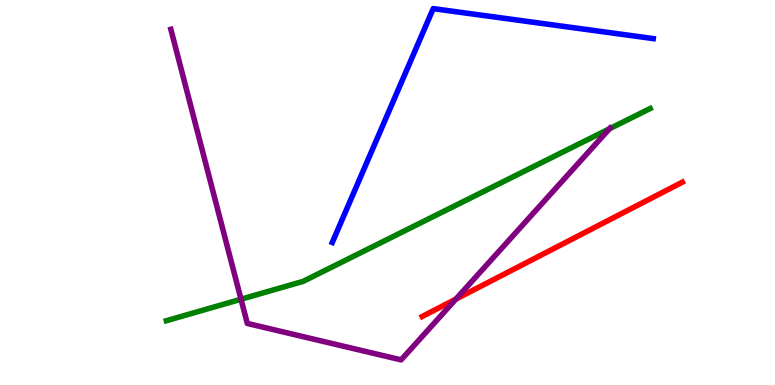[{'lines': ['blue', 'red'], 'intersections': []}, {'lines': ['green', 'red'], 'intersections': []}, {'lines': ['purple', 'red'], 'intersections': [{'x': 5.88, 'y': 2.23}]}, {'lines': ['blue', 'green'], 'intersections': []}, {'lines': ['blue', 'purple'], 'intersections': []}, {'lines': ['green', 'purple'], 'intersections': [{'x': 3.11, 'y': 2.23}, {'x': 7.86, 'y': 6.65}]}]